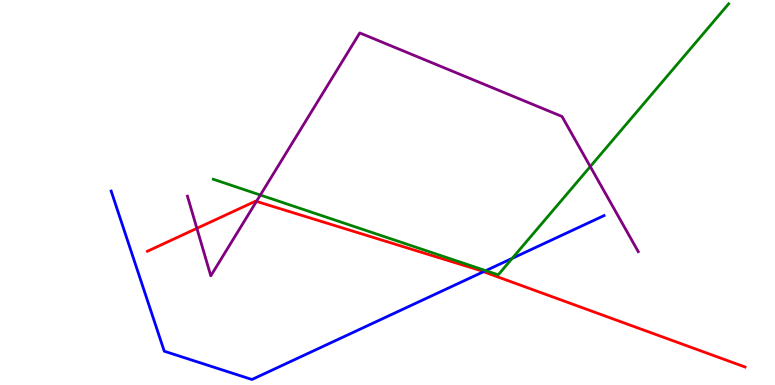[{'lines': ['blue', 'red'], 'intersections': [{'x': 6.24, 'y': 2.94}]}, {'lines': ['green', 'red'], 'intersections': []}, {'lines': ['purple', 'red'], 'intersections': [{'x': 2.54, 'y': 4.07}, {'x': 3.31, 'y': 4.77}]}, {'lines': ['blue', 'green'], 'intersections': [{'x': 6.27, 'y': 2.97}, {'x': 6.61, 'y': 3.29}]}, {'lines': ['blue', 'purple'], 'intersections': []}, {'lines': ['green', 'purple'], 'intersections': [{'x': 3.36, 'y': 4.93}, {'x': 7.62, 'y': 5.67}]}]